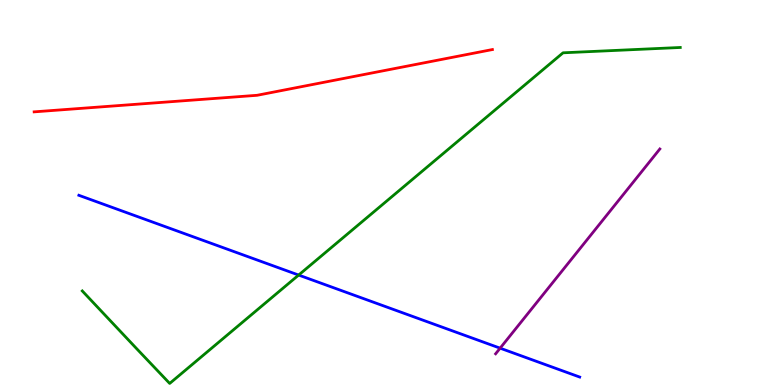[{'lines': ['blue', 'red'], 'intersections': []}, {'lines': ['green', 'red'], 'intersections': []}, {'lines': ['purple', 'red'], 'intersections': []}, {'lines': ['blue', 'green'], 'intersections': [{'x': 3.85, 'y': 2.86}]}, {'lines': ['blue', 'purple'], 'intersections': [{'x': 6.45, 'y': 0.957}]}, {'lines': ['green', 'purple'], 'intersections': []}]